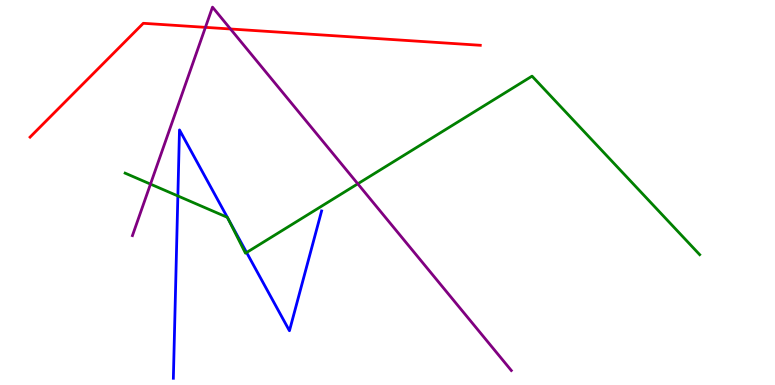[{'lines': ['blue', 'red'], 'intersections': []}, {'lines': ['green', 'red'], 'intersections': []}, {'lines': ['purple', 'red'], 'intersections': [{'x': 2.65, 'y': 9.29}, {'x': 2.97, 'y': 9.25}]}, {'lines': ['blue', 'green'], 'intersections': [{'x': 2.29, 'y': 4.91}, {'x': 2.93, 'y': 4.35}, {'x': 2.94, 'y': 4.33}, {'x': 3.18, 'y': 3.44}]}, {'lines': ['blue', 'purple'], 'intersections': []}, {'lines': ['green', 'purple'], 'intersections': [{'x': 1.94, 'y': 5.22}, {'x': 4.62, 'y': 5.23}]}]